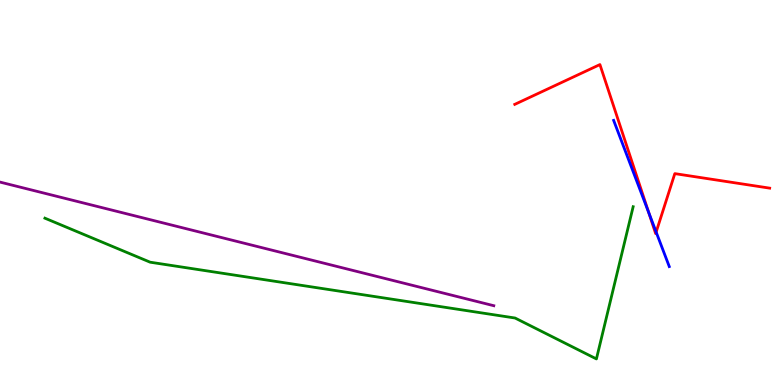[{'lines': ['blue', 'red'], 'intersections': [{'x': 8.37, 'y': 4.48}, {'x': 8.47, 'y': 3.97}]}, {'lines': ['green', 'red'], 'intersections': []}, {'lines': ['purple', 'red'], 'intersections': []}, {'lines': ['blue', 'green'], 'intersections': []}, {'lines': ['blue', 'purple'], 'intersections': []}, {'lines': ['green', 'purple'], 'intersections': []}]